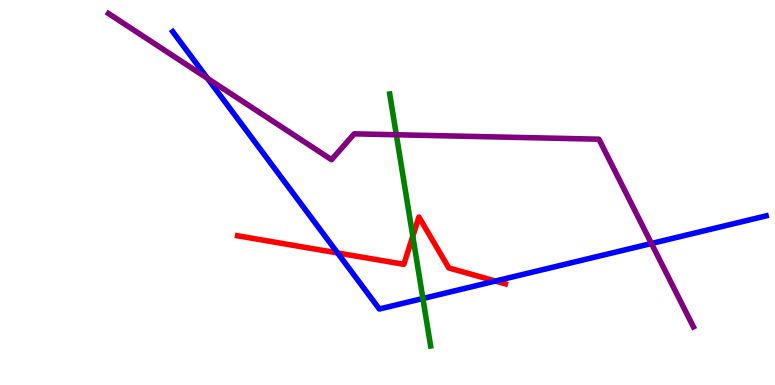[{'lines': ['blue', 'red'], 'intersections': [{'x': 4.36, 'y': 3.43}, {'x': 6.39, 'y': 2.7}]}, {'lines': ['green', 'red'], 'intersections': [{'x': 5.33, 'y': 3.86}]}, {'lines': ['purple', 'red'], 'intersections': []}, {'lines': ['blue', 'green'], 'intersections': [{'x': 5.46, 'y': 2.25}]}, {'lines': ['blue', 'purple'], 'intersections': [{'x': 2.68, 'y': 7.96}, {'x': 8.41, 'y': 3.68}]}, {'lines': ['green', 'purple'], 'intersections': [{'x': 5.11, 'y': 6.5}]}]